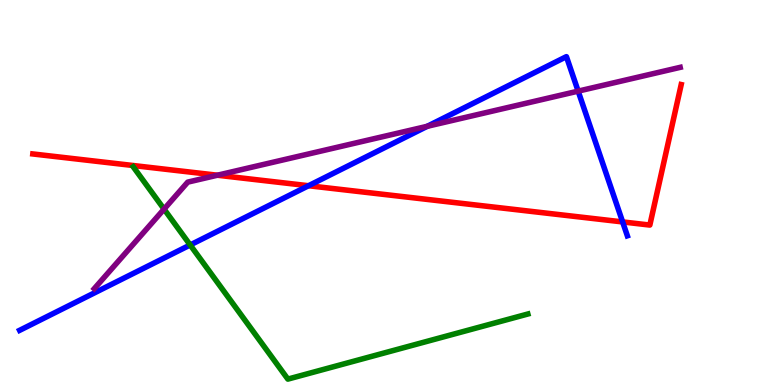[{'lines': ['blue', 'red'], 'intersections': [{'x': 3.98, 'y': 5.18}, {'x': 8.03, 'y': 4.24}]}, {'lines': ['green', 'red'], 'intersections': []}, {'lines': ['purple', 'red'], 'intersections': [{'x': 2.8, 'y': 5.45}]}, {'lines': ['blue', 'green'], 'intersections': [{'x': 2.45, 'y': 3.64}]}, {'lines': ['blue', 'purple'], 'intersections': [{'x': 5.51, 'y': 6.72}, {'x': 7.46, 'y': 7.63}]}, {'lines': ['green', 'purple'], 'intersections': [{'x': 2.12, 'y': 4.57}]}]